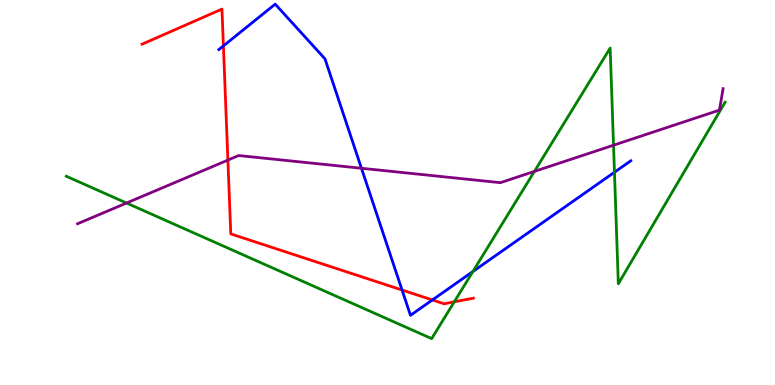[{'lines': ['blue', 'red'], 'intersections': [{'x': 2.88, 'y': 8.81}, {'x': 5.19, 'y': 2.47}, {'x': 5.58, 'y': 2.21}]}, {'lines': ['green', 'red'], 'intersections': [{'x': 5.86, 'y': 2.16}]}, {'lines': ['purple', 'red'], 'intersections': [{'x': 2.94, 'y': 5.84}]}, {'lines': ['blue', 'green'], 'intersections': [{'x': 6.1, 'y': 2.95}, {'x': 7.93, 'y': 5.53}]}, {'lines': ['blue', 'purple'], 'intersections': [{'x': 4.66, 'y': 5.63}]}, {'lines': ['green', 'purple'], 'intersections': [{'x': 1.63, 'y': 4.73}, {'x': 6.9, 'y': 5.55}, {'x': 7.92, 'y': 6.23}]}]